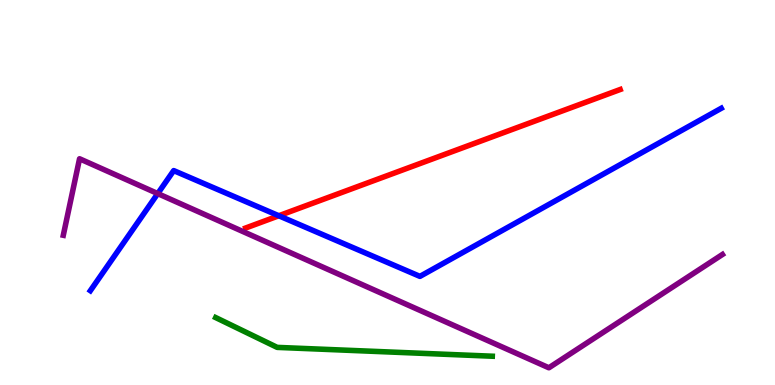[{'lines': ['blue', 'red'], 'intersections': [{'x': 3.6, 'y': 4.4}]}, {'lines': ['green', 'red'], 'intersections': []}, {'lines': ['purple', 'red'], 'intersections': []}, {'lines': ['blue', 'green'], 'intersections': []}, {'lines': ['blue', 'purple'], 'intersections': [{'x': 2.04, 'y': 4.97}]}, {'lines': ['green', 'purple'], 'intersections': []}]